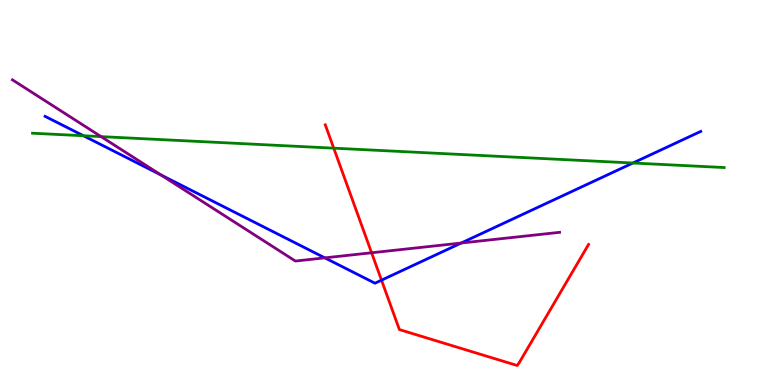[{'lines': ['blue', 'red'], 'intersections': [{'x': 4.92, 'y': 2.72}]}, {'lines': ['green', 'red'], 'intersections': [{'x': 4.31, 'y': 6.15}]}, {'lines': ['purple', 'red'], 'intersections': [{'x': 4.79, 'y': 3.43}]}, {'lines': ['blue', 'green'], 'intersections': [{'x': 1.08, 'y': 6.47}, {'x': 8.17, 'y': 5.77}]}, {'lines': ['blue', 'purple'], 'intersections': [{'x': 2.08, 'y': 5.46}, {'x': 4.19, 'y': 3.3}, {'x': 5.95, 'y': 3.69}]}, {'lines': ['green', 'purple'], 'intersections': [{'x': 1.3, 'y': 6.45}]}]